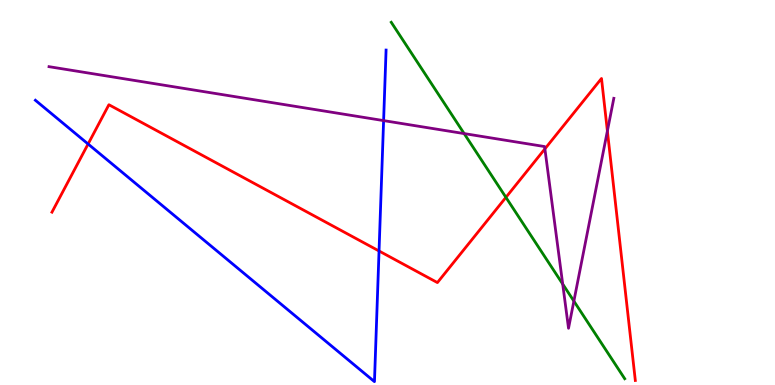[{'lines': ['blue', 'red'], 'intersections': [{'x': 1.14, 'y': 6.26}, {'x': 4.89, 'y': 3.48}]}, {'lines': ['green', 'red'], 'intersections': [{'x': 6.53, 'y': 4.87}]}, {'lines': ['purple', 'red'], 'intersections': [{'x': 7.03, 'y': 6.13}, {'x': 7.84, 'y': 6.6}]}, {'lines': ['blue', 'green'], 'intersections': []}, {'lines': ['blue', 'purple'], 'intersections': [{'x': 4.95, 'y': 6.87}]}, {'lines': ['green', 'purple'], 'intersections': [{'x': 5.99, 'y': 6.53}, {'x': 7.26, 'y': 2.62}, {'x': 7.4, 'y': 2.18}]}]